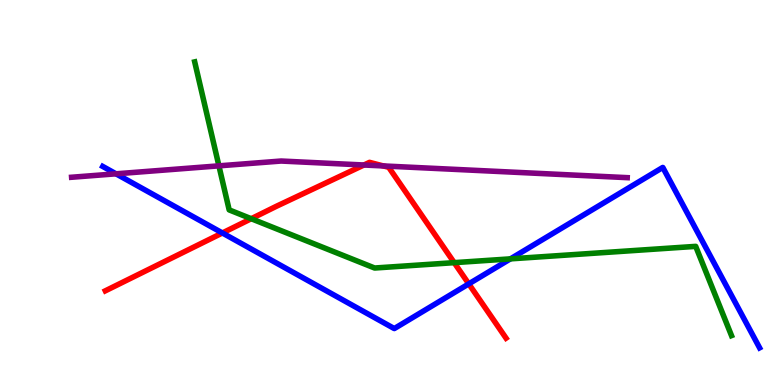[{'lines': ['blue', 'red'], 'intersections': [{'x': 2.87, 'y': 3.95}, {'x': 6.05, 'y': 2.63}]}, {'lines': ['green', 'red'], 'intersections': [{'x': 3.24, 'y': 4.32}, {'x': 5.86, 'y': 3.18}]}, {'lines': ['purple', 'red'], 'intersections': [{'x': 4.7, 'y': 5.71}, {'x': 4.95, 'y': 5.69}]}, {'lines': ['blue', 'green'], 'intersections': [{'x': 6.59, 'y': 3.28}]}, {'lines': ['blue', 'purple'], 'intersections': [{'x': 1.5, 'y': 5.49}]}, {'lines': ['green', 'purple'], 'intersections': [{'x': 2.82, 'y': 5.69}]}]